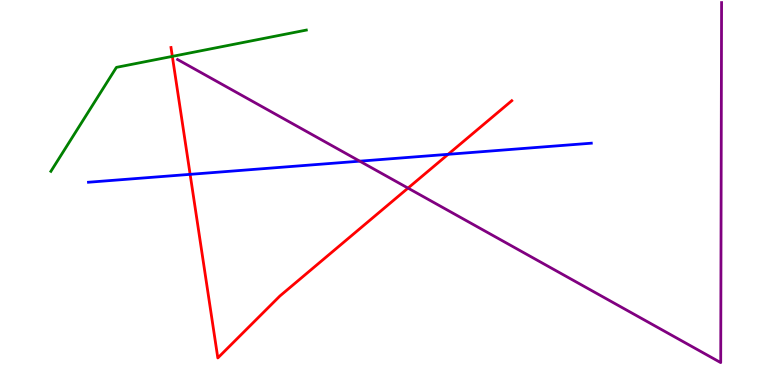[{'lines': ['blue', 'red'], 'intersections': [{'x': 2.45, 'y': 5.47}, {'x': 5.78, 'y': 5.99}]}, {'lines': ['green', 'red'], 'intersections': [{'x': 2.22, 'y': 8.54}]}, {'lines': ['purple', 'red'], 'intersections': [{'x': 5.26, 'y': 5.11}]}, {'lines': ['blue', 'green'], 'intersections': []}, {'lines': ['blue', 'purple'], 'intersections': [{'x': 4.64, 'y': 5.81}]}, {'lines': ['green', 'purple'], 'intersections': []}]